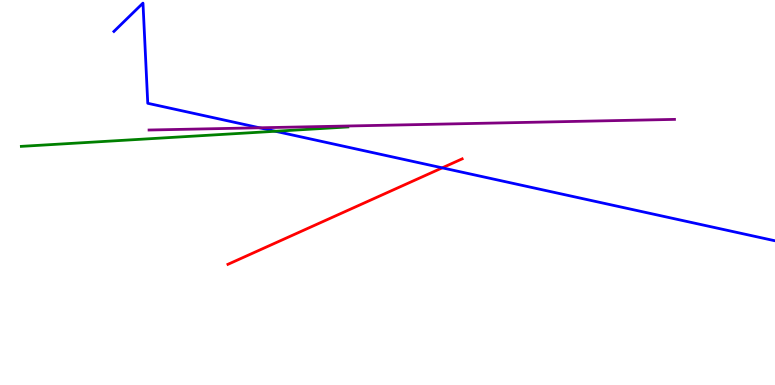[{'lines': ['blue', 'red'], 'intersections': [{'x': 5.71, 'y': 5.64}]}, {'lines': ['green', 'red'], 'intersections': []}, {'lines': ['purple', 'red'], 'intersections': []}, {'lines': ['blue', 'green'], 'intersections': [{'x': 3.55, 'y': 6.59}]}, {'lines': ['blue', 'purple'], 'intersections': [{'x': 3.35, 'y': 6.68}]}, {'lines': ['green', 'purple'], 'intersections': []}]